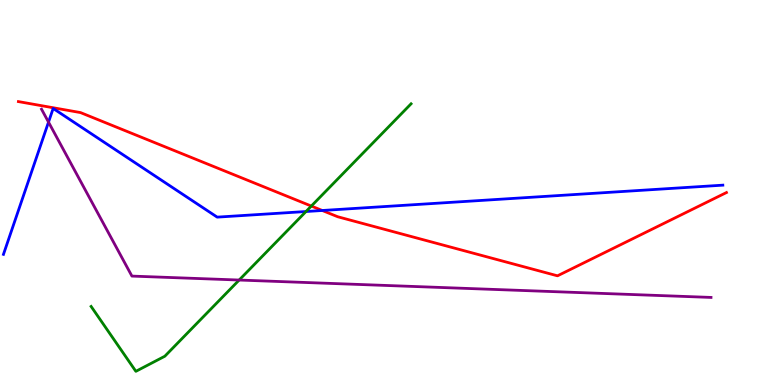[{'lines': ['blue', 'red'], 'intersections': [{'x': 4.16, 'y': 4.53}]}, {'lines': ['green', 'red'], 'intersections': [{'x': 4.02, 'y': 4.65}]}, {'lines': ['purple', 'red'], 'intersections': []}, {'lines': ['blue', 'green'], 'intersections': [{'x': 3.95, 'y': 4.51}]}, {'lines': ['blue', 'purple'], 'intersections': [{'x': 0.626, 'y': 6.83}]}, {'lines': ['green', 'purple'], 'intersections': [{'x': 3.09, 'y': 2.73}]}]